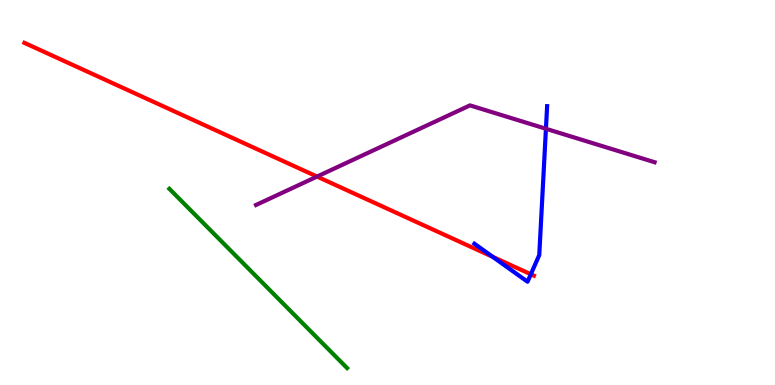[{'lines': ['blue', 'red'], 'intersections': [{'x': 6.36, 'y': 3.33}, {'x': 6.85, 'y': 2.88}]}, {'lines': ['green', 'red'], 'intersections': []}, {'lines': ['purple', 'red'], 'intersections': [{'x': 4.09, 'y': 5.41}]}, {'lines': ['blue', 'green'], 'intersections': []}, {'lines': ['blue', 'purple'], 'intersections': [{'x': 7.04, 'y': 6.66}]}, {'lines': ['green', 'purple'], 'intersections': []}]